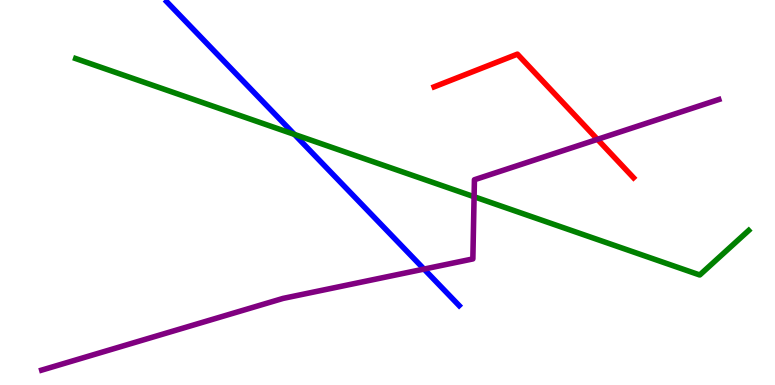[{'lines': ['blue', 'red'], 'intersections': []}, {'lines': ['green', 'red'], 'intersections': []}, {'lines': ['purple', 'red'], 'intersections': [{'x': 7.71, 'y': 6.38}]}, {'lines': ['blue', 'green'], 'intersections': [{'x': 3.8, 'y': 6.51}]}, {'lines': ['blue', 'purple'], 'intersections': [{'x': 5.47, 'y': 3.01}]}, {'lines': ['green', 'purple'], 'intersections': [{'x': 6.12, 'y': 4.89}]}]